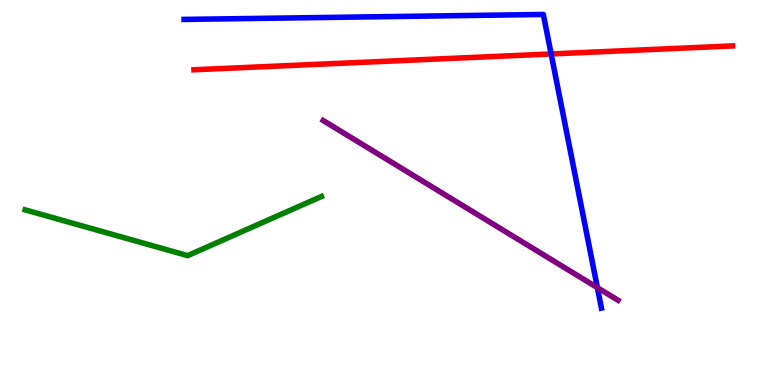[{'lines': ['blue', 'red'], 'intersections': [{'x': 7.11, 'y': 8.6}]}, {'lines': ['green', 'red'], 'intersections': []}, {'lines': ['purple', 'red'], 'intersections': []}, {'lines': ['blue', 'green'], 'intersections': []}, {'lines': ['blue', 'purple'], 'intersections': [{'x': 7.71, 'y': 2.53}]}, {'lines': ['green', 'purple'], 'intersections': []}]